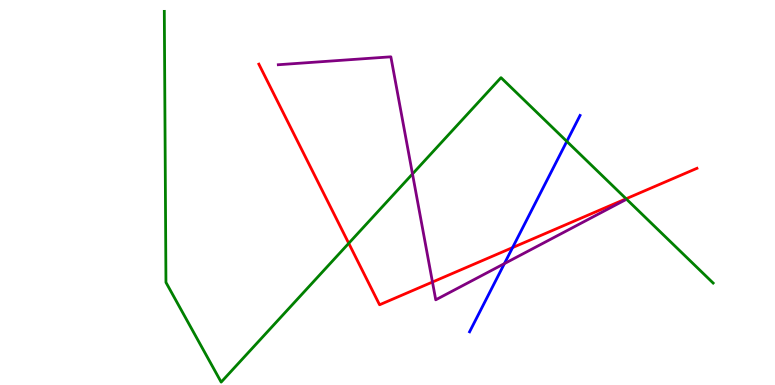[{'lines': ['blue', 'red'], 'intersections': [{'x': 6.61, 'y': 3.57}]}, {'lines': ['green', 'red'], 'intersections': [{'x': 4.5, 'y': 3.68}, {'x': 8.08, 'y': 4.84}]}, {'lines': ['purple', 'red'], 'intersections': [{'x': 5.58, 'y': 2.67}]}, {'lines': ['blue', 'green'], 'intersections': [{'x': 7.31, 'y': 6.33}]}, {'lines': ['blue', 'purple'], 'intersections': [{'x': 6.51, 'y': 3.15}]}, {'lines': ['green', 'purple'], 'intersections': [{'x': 5.32, 'y': 5.48}]}]